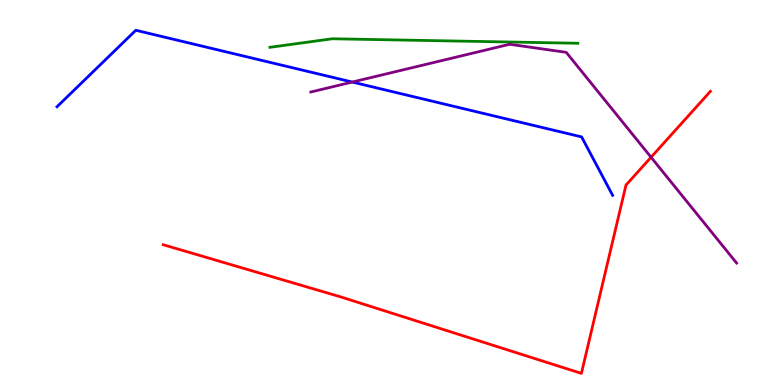[{'lines': ['blue', 'red'], 'intersections': []}, {'lines': ['green', 'red'], 'intersections': []}, {'lines': ['purple', 'red'], 'intersections': [{'x': 8.4, 'y': 5.92}]}, {'lines': ['blue', 'green'], 'intersections': []}, {'lines': ['blue', 'purple'], 'intersections': [{'x': 4.55, 'y': 7.87}]}, {'lines': ['green', 'purple'], 'intersections': []}]